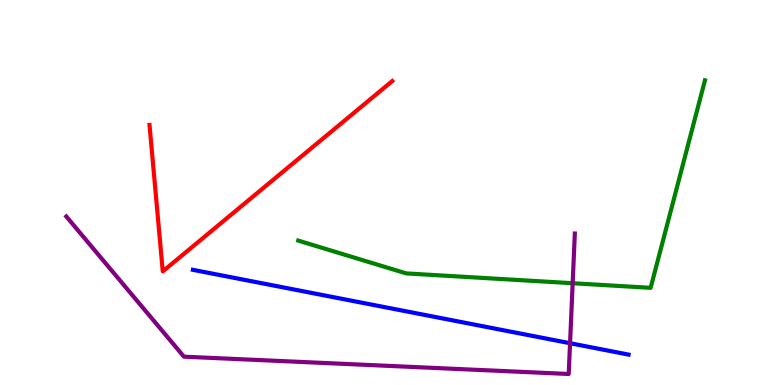[{'lines': ['blue', 'red'], 'intersections': []}, {'lines': ['green', 'red'], 'intersections': []}, {'lines': ['purple', 'red'], 'intersections': []}, {'lines': ['blue', 'green'], 'intersections': []}, {'lines': ['blue', 'purple'], 'intersections': [{'x': 7.36, 'y': 1.09}]}, {'lines': ['green', 'purple'], 'intersections': [{'x': 7.39, 'y': 2.64}]}]